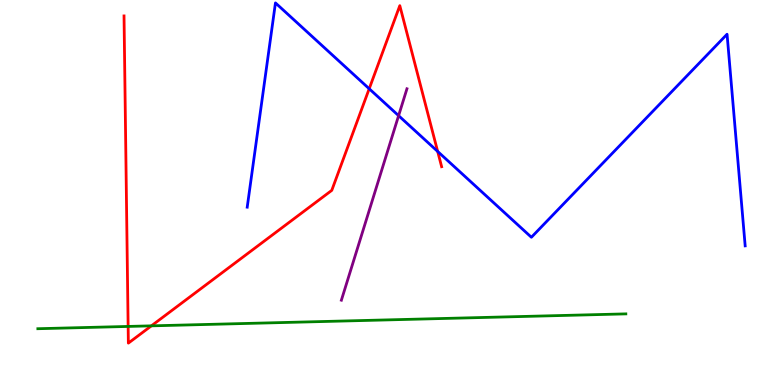[{'lines': ['blue', 'red'], 'intersections': [{'x': 4.76, 'y': 7.69}, {'x': 5.65, 'y': 6.07}]}, {'lines': ['green', 'red'], 'intersections': [{'x': 1.65, 'y': 1.52}, {'x': 1.95, 'y': 1.54}]}, {'lines': ['purple', 'red'], 'intersections': []}, {'lines': ['blue', 'green'], 'intersections': []}, {'lines': ['blue', 'purple'], 'intersections': [{'x': 5.14, 'y': 7.0}]}, {'lines': ['green', 'purple'], 'intersections': []}]